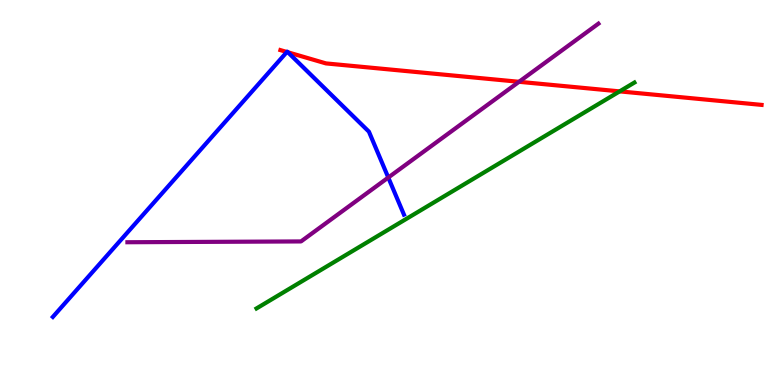[{'lines': ['blue', 'red'], 'intersections': [{'x': 3.7, 'y': 8.65}, {'x': 3.72, 'y': 8.64}]}, {'lines': ['green', 'red'], 'intersections': [{'x': 8.0, 'y': 7.63}]}, {'lines': ['purple', 'red'], 'intersections': [{'x': 6.7, 'y': 7.88}]}, {'lines': ['blue', 'green'], 'intersections': []}, {'lines': ['blue', 'purple'], 'intersections': [{'x': 5.01, 'y': 5.39}]}, {'lines': ['green', 'purple'], 'intersections': []}]